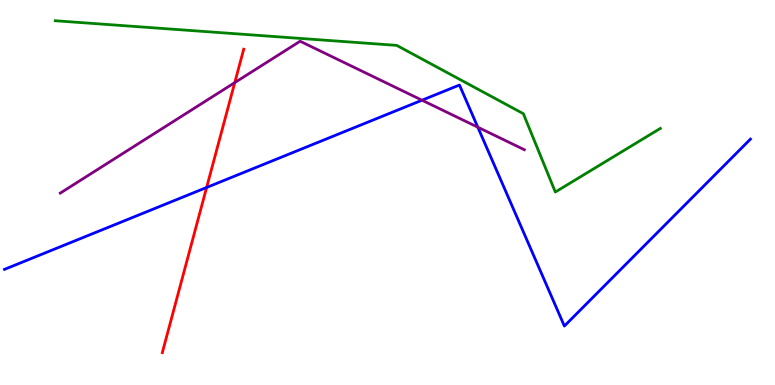[{'lines': ['blue', 'red'], 'intersections': [{'x': 2.67, 'y': 5.13}]}, {'lines': ['green', 'red'], 'intersections': []}, {'lines': ['purple', 'red'], 'intersections': [{'x': 3.03, 'y': 7.85}]}, {'lines': ['blue', 'green'], 'intersections': []}, {'lines': ['blue', 'purple'], 'intersections': [{'x': 5.45, 'y': 7.4}, {'x': 6.17, 'y': 6.7}]}, {'lines': ['green', 'purple'], 'intersections': []}]